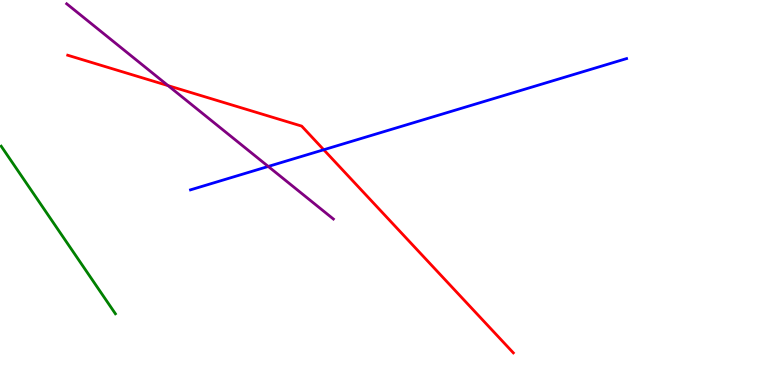[{'lines': ['blue', 'red'], 'intersections': [{'x': 4.18, 'y': 6.11}]}, {'lines': ['green', 'red'], 'intersections': []}, {'lines': ['purple', 'red'], 'intersections': [{'x': 2.17, 'y': 7.78}]}, {'lines': ['blue', 'green'], 'intersections': []}, {'lines': ['blue', 'purple'], 'intersections': [{'x': 3.46, 'y': 5.68}]}, {'lines': ['green', 'purple'], 'intersections': []}]